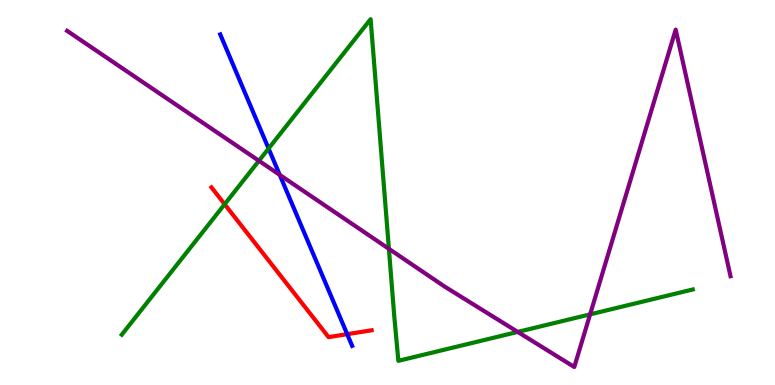[{'lines': ['blue', 'red'], 'intersections': [{'x': 4.48, 'y': 1.32}]}, {'lines': ['green', 'red'], 'intersections': [{'x': 2.9, 'y': 4.69}]}, {'lines': ['purple', 'red'], 'intersections': []}, {'lines': ['blue', 'green'], 'intersections': [{'x': 3.47, 'y': 6.14}]}, {'lines': ['blue', 'purple'], 'intersections': [{'x': 3.61, 'y': 5.46}]}, {'lines': ['green', 'purple'], 'intersections': [{'x': 3.34, 'y': 5.82}, {'x': 5.02, 'y': 3.54}, {'x': 6.68, 'y': 1.38}, {'x': 7.61, 'y': 1.83}]}]